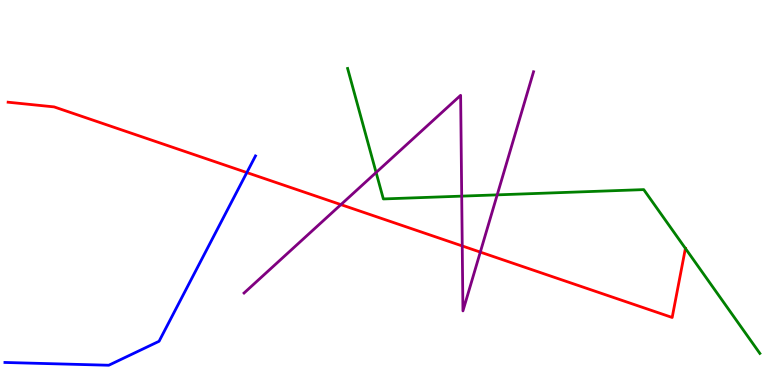[{'lines': ['blue', 'red'], 'intersections': [{'x': 3.18, 'y': 5.52}]}, {'lines': ['green', 'red'], 'intersections': [{'x': 8.84, 'y': 3.55}]}, {'lines': ['purple', 'red'], 'intersections': [{'x': 4.4, 'y': 4.69}, {'x': 5.96, 'y': 3.61}, {'x': 6.2, 'y': 3.45}]}, {'lines': ['blue', 'green'], 'intersections': []}, {'lines': ['blue', 'purple'], 'intersections': []}, {'lines': ['green', 'purple'], 'intersections': [{'x': 4.85, 'y': 5.52}, {'x': 5.96, 'y': 4.91}, {'x': 6.42, 'y': 4.94}]}]